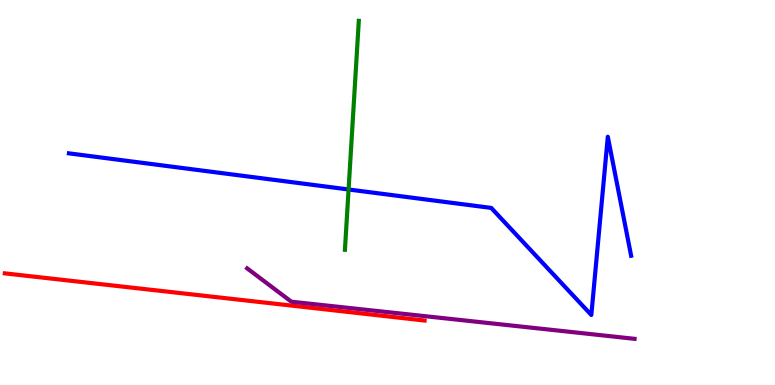[{'lines': ['blue', 'red'], 'intersections': []}, {'lines': ['green', 'red'], 'intersections': []}, {'lines': ['purple', 'red'], 'intersections': []}, {'lines': ['blue', 'green'], 'intersections': [{'x': 4.5, 'y': 5.08}]}, {'lines': ['blue', 'purple'], 'intersections': []}, {'lines': ['green', 'purple'], 'intersections': []}]